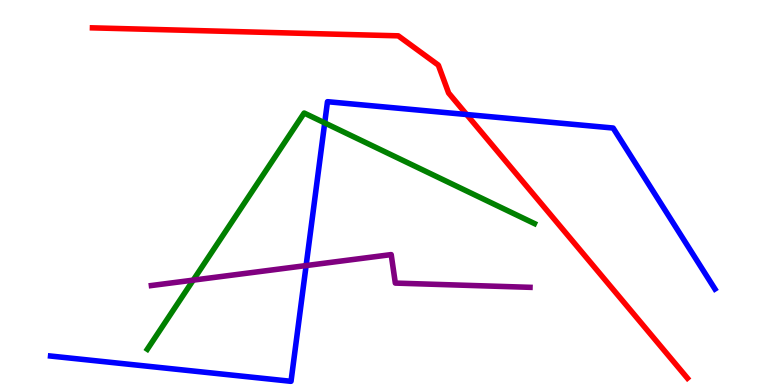[{'lines': ['blue', 'red'], 'intersections': [{'x': 6.02, 'y': 7.03}]}, {'lines': ['green', 'red'], 'intersections': []}, {'lines': ['purple', 'red'], 'intersections': []}, {'lines': ['blue', 'green'], 'intersections': [{'x': 4.19, 'y': 6.81}]}, {'lines': ['blue', 'purple'], 'intersections': [{'x': 3.95, 'y': 3.1}]}, {'lines': ['green', 'purple'], 'intersections': [{'x': 2.49, 'y': 2.72}]}]